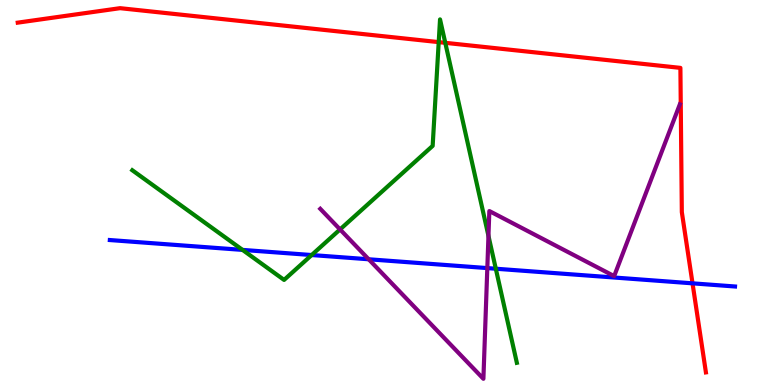[{'lines': ['blue', 'red'], 'intersections': [{'x': 8.94, 'y': 2.64}]}, {'lines': ['green', 'red'], 'intersections': [{'x': 5.66, 'y': 8.91}, {'x': 5.75, 'y': 8.89}]}, {'lines': ['purple', 'red'], 'intersections': []}, {'lines': ['blue', 'green'], 'intersections': [{'x': 3.13, 'y': 3.51}, {'x': 4.02, 'y': 3.38}, {'x': 6.4, 'y': 3.02}]}, {'lines': ['blue', 'purple'], 'intersections': [{'x': 4.76, 'y': 3.27}, {'x': 6.29, 'y': 3.04}]}, {'lines': ['green', 'purple'], 'intersections': [{'x': 4.39, 'y': 4.04}, {'x': 6.3, 'y': 3.87}]}]